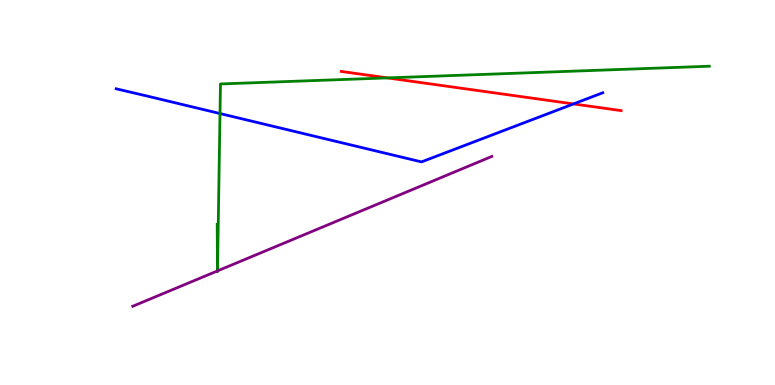[{'lines': ['blue', 'red'], 'intersections': [{'x': 7.4, 'y': 7.3}]}, {'lines': ['green', 'red'], 'intersections': [{'x': 5.0, 'y': 7.98}]}, {'lines': ['purple', 'red'], 'intersections': []}, {'lines': ['blue', 'green'], 'intersections': [{'x': 2.84, 'y': 7.05}]}, {'lines': ['blue', 'purple'], 'intersections': []}, {'lines': ['green', 'purple'], 'intersections': [{'x': 2.81, 'y': 2.96}, {'x': 2.81, 'y': 2.96}]}]